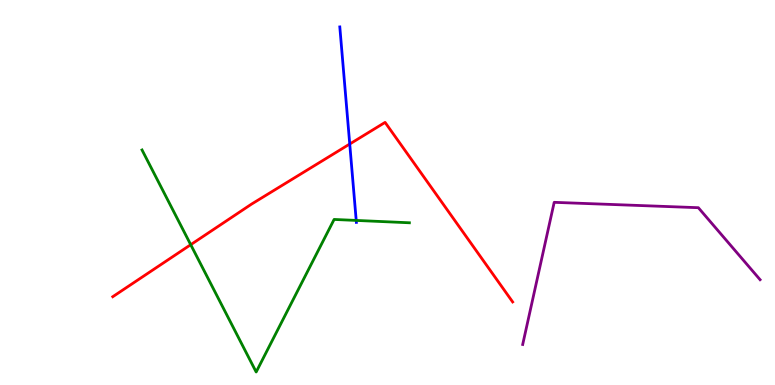[{'lines': ['blue', 'red'], 'intersections': [{'x': 4.51, 'y': 6.26}]}, {'lines': ['green', 'red'], 'intersections': [{'x': 2.46, 'y': 3.64}]}, {'lines': ['purple', 'red'], 'intersections': []}, {'lines': ['blue', 'green'], 'intersections': [{'x': 4.6, 'y': 4.27}]}, {'lines': ['blue', 'purple'], 'intersections': []}, {'lines': ['green', 'purple'], 'intersections': []}]